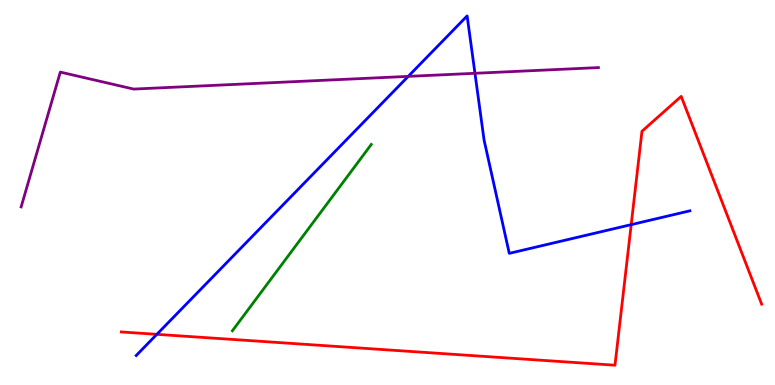[{'lines': ['blue', 'red'], 'intersections': [{'x': 2.02, 'y': 1.32}, {'x': 8.14, 'y': 4.17}]}, {'lines': ['green', 'red'], 'intersections': []}, {'lines': ['purple', 'red'], 'intersections': []}, {'lines': ['blue', 'green'], 'intersections': []}, {'lines': ['blue', 'purple'], 'intersections': [{'x': 5.27, 'y': 8.02}, {'x': 6.13, 'y': 8.1}]}, {'lines': ['green', 'purple'], 'intersections': []}]